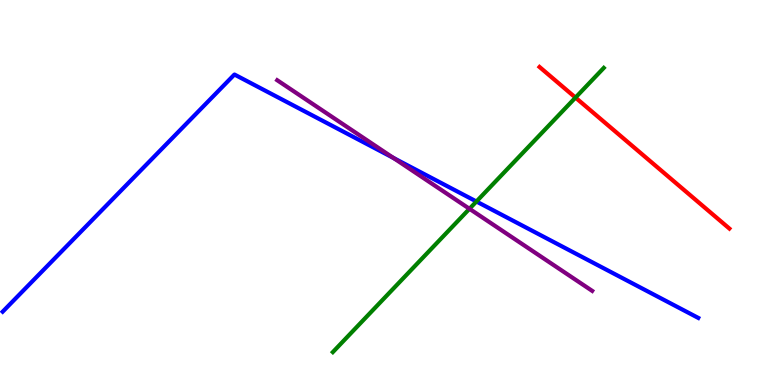[{'lines': ['blue', 'red'], 'intersections': []}, {'lines': ['green', 'red'], 'intersections': [{'x': 7.43, 'y': 7.47}]}, {'lines': ['purple', 'red'], 'intersections': []}, {'lines': ['blue', 'green'], 'intersections': [{'x': 6.15, 'y': 4.77}]}, {'lines': ['blue', 'purple'], 'intersections': [{'x': 5.08, 'y': 5.9}]}, {'lines': ['green', 'purple'], 'intersections': [{'x': 6.06, 'y': 4.58}]}]